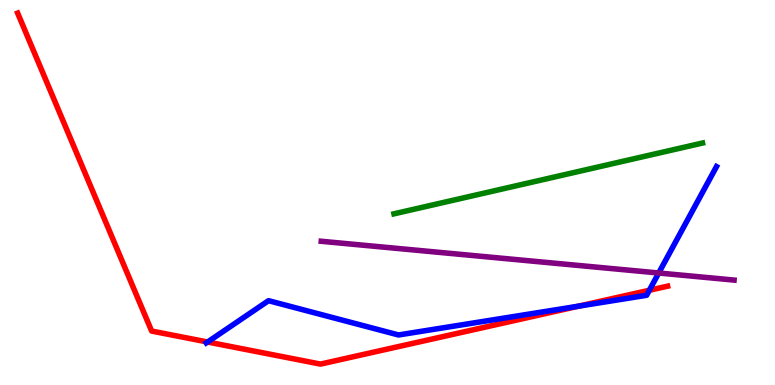[{'lines': ['blue', 'red'], 'intersections': [{'x': 2.68, 'y': 1.12}, {'x': 7.46, 'y': 2.05}, {'x': 8.38, 'y': 2.46}]}, {'lines': ['green', 'red'], 'intersections': []}, {'lines': ['purple', 'red'], 'intersections': []}, {'lines': ['blue', 'green'], 'intersections': []}, {'lines': ['blue', 'purple'], 'intersections': [{'x': 8.5, 'y': 2.91}]}, {'lines': ['green', 'purple'], 'intersections': []}]